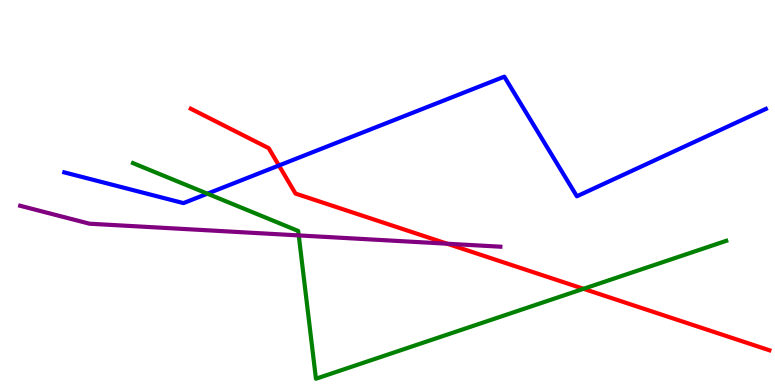[{'lines': ['blue', 'red'], 'intersections': [{'x': 3.6, 'y': 5.7}]}, {'lines': ['green', 'red'], 'intersections': [{'x': 7.53, 'y': 2.5}]}, {'lines': ['purple', 'red'], 'intersections': [{'x': 5.77, 'y': 3.67}]}, {'lines': ['blue', 'green'], 'intersections': [{'x': 2.68, 'y': 4.97}]}, {'lines': ['blue', 'purple'], 'intersections': []}, {'lines': ['green', 'purple'], 'intersections': [{'x': 3.85, 'y': 3.89}]}]